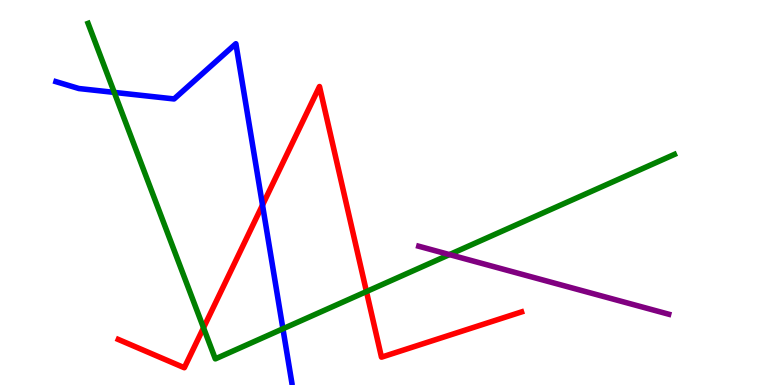[{'lines': ['blue', 'red'], 'intersections': [{'x': 3.39, 'y': 4.67}]}, {'lines': ['green', 'red'], 'intersections': [{'x': 2.63, 'y': 1.49}, {'x': 4.73, 'y': 2.43}]}, {'lines': ['purple', 'red'], 'intersections': []}, {'lines': ['blue', 'green'], 'intersections': [{'x': 1.47, 'y': 7.6}, {'x': 3.65, 'y': 1.46}]}, {'lines': ['blue', 'purple'], 'intersections': []}, {'lines': ['green', 'purple'], 'intersections': [{'x': 5.8, 'y': 3.39}]}]